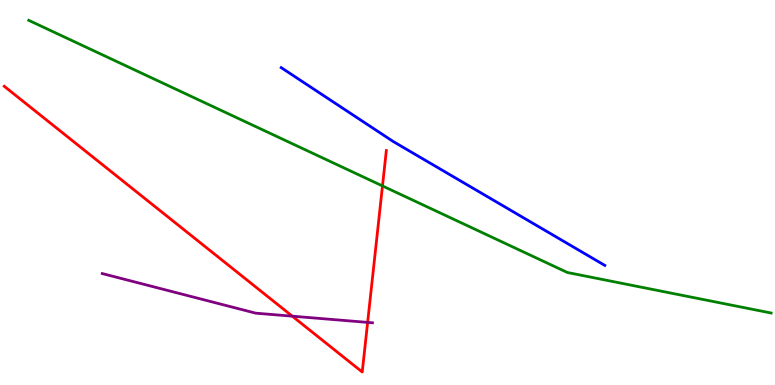[{'lines': ['blue', 'red'], 'intersections': []}, {'lines': ['green', 'red'], 'intersections': [{'x': 4.94, 'y': 5.17}]}, {'lines': ['purple', 'red'], 'intersections': [{'x': 3.77, 'y': 1.79}, {'x': 4.74, 'y': 1.63}]}, {'lines': ['blue', 'green'], 'intersections': []}, {'lines': ['blue', 'purple'], 'intersections': []}, {'lines': ['green', 'purple'], 'intersections': []}]